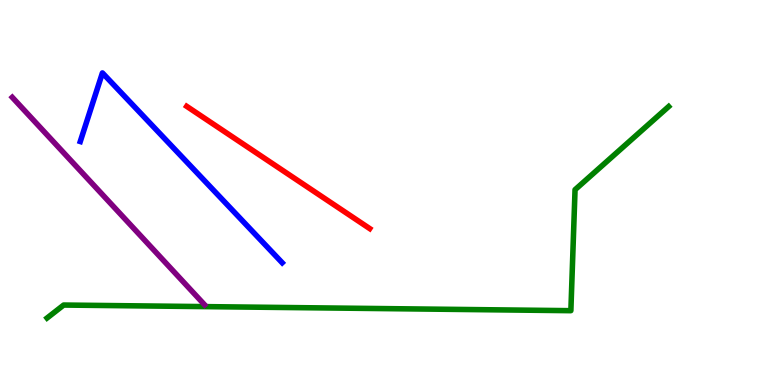[{'lines': ['blue', 'red'], 'intersections': []}, {'lines': ['green', 'red'], 'intersections': []}, {'lines': ['purple', 'red'], 'intersections': []}, {'lines': ['blue', 'green'], 'intersections': []}, {'lines': ['blue', 'purple'], 'intersections': []}, {'lines': ['green', 'purple'], 'intersections': []}]